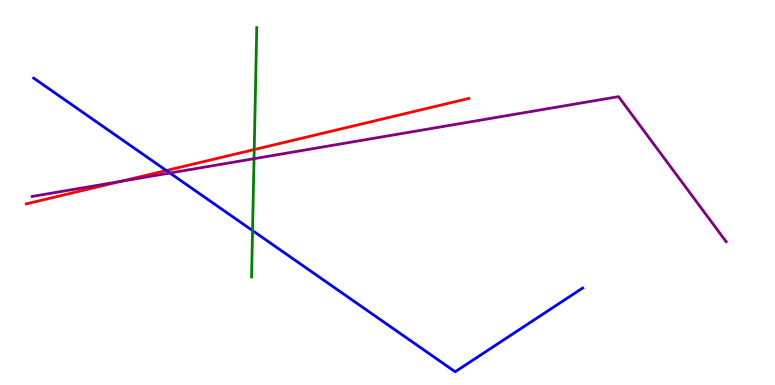[{'lines': ['blue', 'red'], 'intersections': [{'x': 2.15, 'y': 5.57}]}, {'lines': ['green', 'red'], 'intersections': [{'x': 3.28, 'y': 6.12}]}, {'lines': ['purple', 'red'], 'intersections': [{'x': 1.56, 'y': 5.29}]}, {'lines': ['blue', 'green'], 'intersections': [{'x': 3.26, 'y': 4.01}]}, {'lines': ['blue', 'purple'], 'intersections': [{'x': 2.19, 'y': 5.51}]}, {'lines': ['green', 'purple'], 'intersections': [{'x': 3.28, 'y': 5.88}]}]